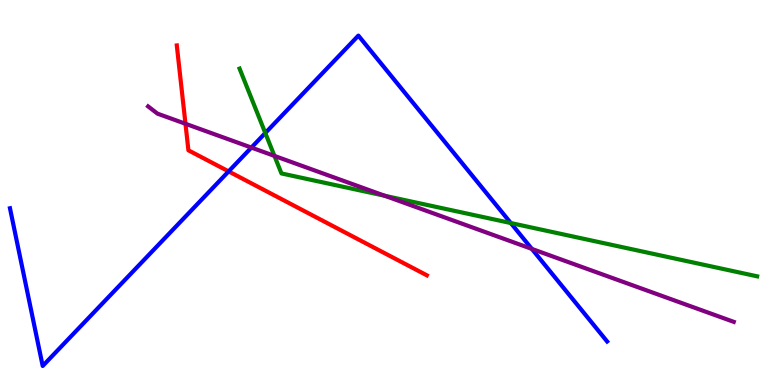[{'lines': ['blue', 'red'], 'intersections': [{'x': 2.95, 'y': 5.55}]}, {'lines': ['green', 'red'], 'intersections': []}, {'lines': ['purple', 'red'], 'intersections': [{'x': 2.39, 'y': 6.79}]}, {'lines': ['blue', 'green'], 'intersections': [{'x': 3.42, 'y': 6.55}, {'x': 6.59, 'y': 4.21}]}, {'lines': ['blue', 'purple'], 'intersections': [{'x': 3.24, 'y': 6.17}, {'x': 6.86, 'y': 3.53}]}, {'lines': ['green', 'purple'], 'intersections': [{'x': 3.54, 'y': 5.95}, {'x': 4.97, 'y': 4.91}]}]